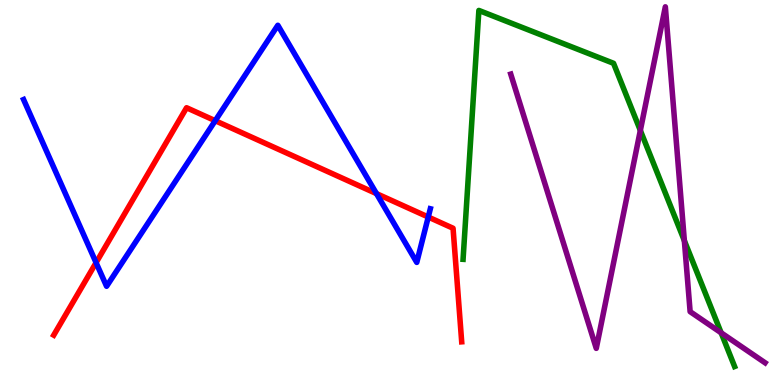[{'lines': ['blue', 'red'], 'intersections': [{'x': 1.24, 'y': 3.18}, {'x': 2.78, 'y': 6.86}, {'x': 4.86, 'y': 4.97}, {'x': 5.53, 'y': 4.36}]}, {'lines': ['green', 'red'], 'intersections': []}, {'lines': ['purple', 'red'], 'intersections': []}, {'lines': ['blue', 'green'], 'intersections': []}, {'lines': ['blue', 'purple'], 'intersections': []}, {'lines': ['green', 'purple'], 'intersections': [{'x': 8.26, 'y': 6.61}, {'x': 8.83, 'y': 3.75}, {'x': 9.31, 'y': 1.36}]}]